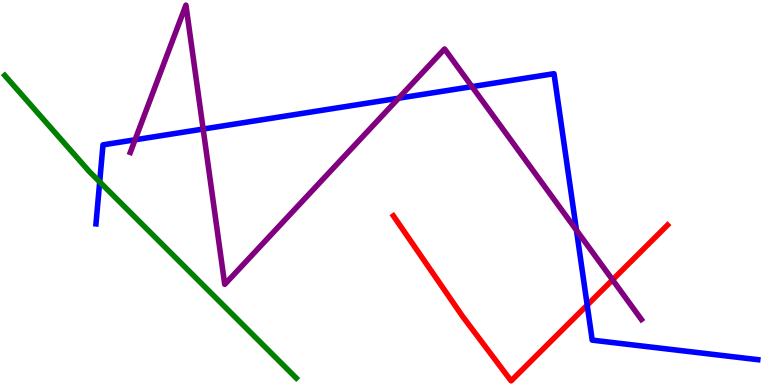[{'lines': ['blue', 'red'], 'intersections': [{'x': 7.58, 'y': 2.08}]}, {'lines': ['green', 'red'], 'intersections': []}, {'lines': ['purple', 'red'], 'intersections': [{'x': 7.9, 'y': 2.73}]}, {'lines': ['blue', 'green'], 'intersections': [{'x': 1.29, 'y': 5.27}]}, {'lines': ['blue', 'purple'], 'intersections': [{'x': 1.74, 'y': 6.37}, {'x': 2.62, 'y': 6.65}, {'x': 5.14, 'y': 7.45}, {'x': 6.09, 'y': 7.75}, {'x': 7.44, 'y': 4.02}]}, {'lines': ['green', 'purple'], 'intersections': []}]